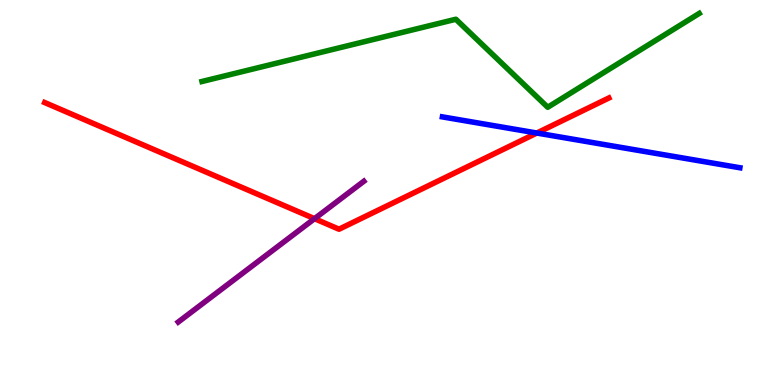[{'lines': ['blue', 'red'], 'intersections': [{'x': 6.93, 'y': 6.54}]}, {'lines': ['green', 'red'], 'intersections': []}, {'lines': ['purple', 'red'], 'intersections': [{'x': 4.06, 'y': 4.32}]}, {'lines': ['blue', 'green'], 'intersections': []}, {'lines': ['blue', 'purple'], 'intersections': []}, {'lines': ['green', 'purple'], 'intersections': []}]